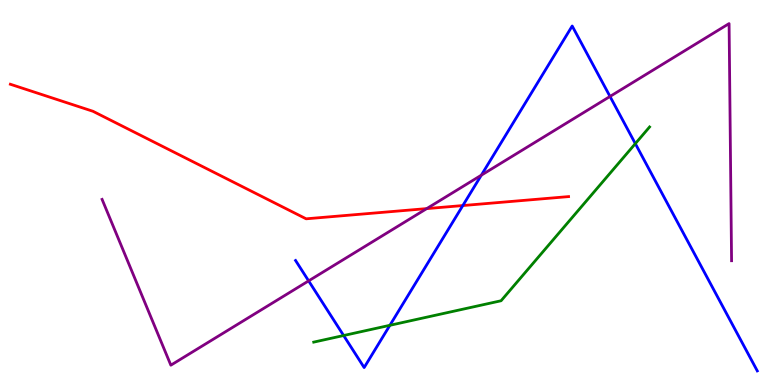[{'lines': ['blue', 'red'], 'intersections': [{'x': 5.97, 'y': 4.66}]}, {'lines': ['green', 'red'], 'intersections': []}, {'lines': ['purple', 'red'], 'intersections': [{'x': 5.51, 'y': 4.58}]}, {'lines': ['blue', 'green'], 'intersections': [{'x': 4.43, 'y': 1.29}, {'x': 5.03, 'y': 1.55}, {'x': 8.2, 'y': 6.27}]}, {'lines': ['blue', 'purple'], 'intersections': [{'x': 3.98, 'y': 2.7}, {'x': 6.21, 'y': 5.45}, {'x': 7.87, 'y': 7.49}]}, {'lines': ['green', 'purple'], 'intersections': []}]